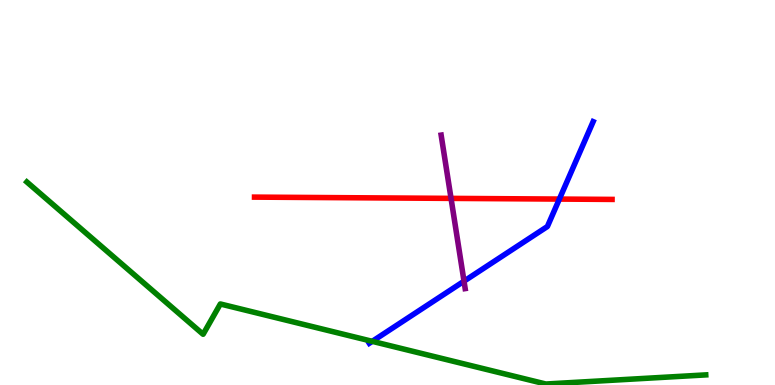[{'lines': ['blue', 'red'], 'intersections': [{'x': 7.22, 'y': 4.83}]}, {'lines': ['green', 'red'], 'intersections': []}, {'lines': ['purple', 'red'], 'intersections': [{'x': 5.82, 'y': 4.85}]}, {'lines': ['blue', 'green'], 'intersections': [{'x': 4.8, 'y': 1.13}]}, {'lines': ['blue', 'purple'], 'intersections': [{'x': 5.99, 'y': 2.7}]}, {'lines': ['green', 'purple'], 'intersections': []}]